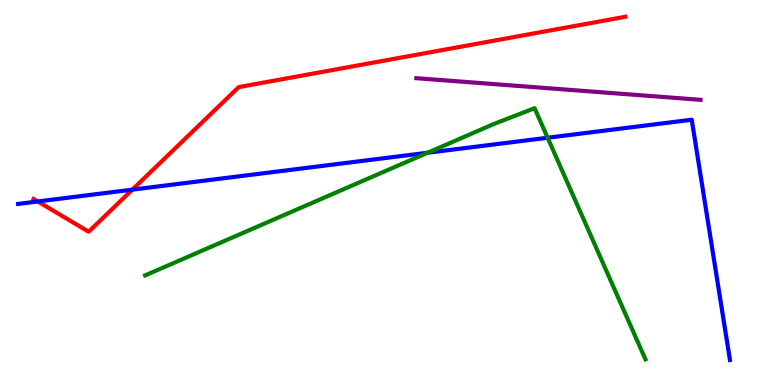[{'lines': ['blue', 'red'], 'intersections': [{'x': 0.487, 'y': 4.77}, {'x': 1.71, 'y': 5.07}]}, {'lines': ['green', 'red'], 'intersections': []}, {'lines': ['purple', 'red'], 'intersections': []}, {'lines': ['blue', 'green'], 'intersections': [{'x': 5.52, 'y': 6.03}, {'x': 7.07, 'y': 6.42}]}, {'lines': ['blue', 'purple'], 'intersections': []}, {'lines': ['green', 'purple'], 'intersections': []}]